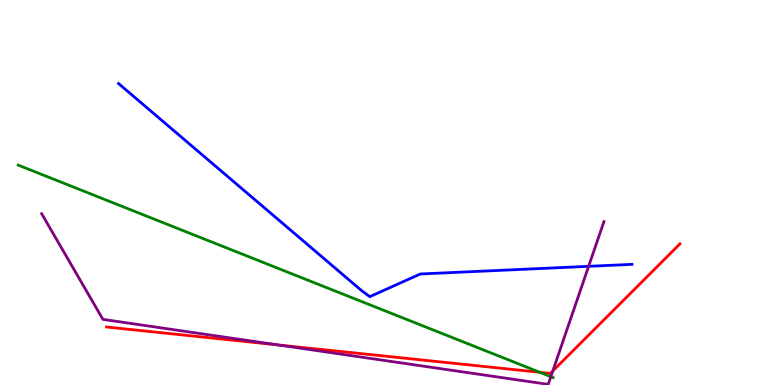[{'lines': ['blue', 'red'], 'intersections': []}, {'lines': ['green', 'red'], 'intersections': [{'x': 6.96, 'y': 0.33}]}, {'lines': ['purple', 'red'], 'intersections': [{'x': 3.59, 'y': 1.04}, {'x': 7.13, 'y': 0.365}]}, {'lines': ['blue', 'green'], 'intersections': []}, {'lines': ['blue', 'purple'], 'intersections': [{'x': 7.6, 'y': 3.08}]}, {'lines': ['green', 'purple'], 'intersections': [{'x': 7.11, 'y': 0.216}]}]